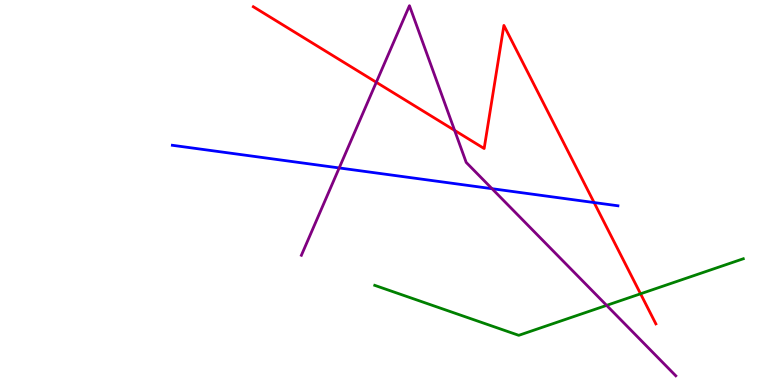[{'lines': ['blue', 'red'], 'intersections': [{'x': 7.67, 'y': 4.74}]}, {'lines': ['green', 'red'], 'intersections': [{'x': 8.27, 'y': 2.37}]}, {'lines': ['purple', 'red'], 'intersections': [{'x': 4.86, 'y': 7.86}, {'x': 5.87, 'y': 6.61}]}, {'lines': ['blue', 'green'], 'intersections': []}, {'lines': ['blue', 'purple'], 'intersections': [{'x': 4.38, 'y': 5.64}, {'x': 6.35, 'y': 5.1}]}, {'lines': ['green', 'purple'], 'intersections': [{'x': 7.83, 'y': 2.07}]}]